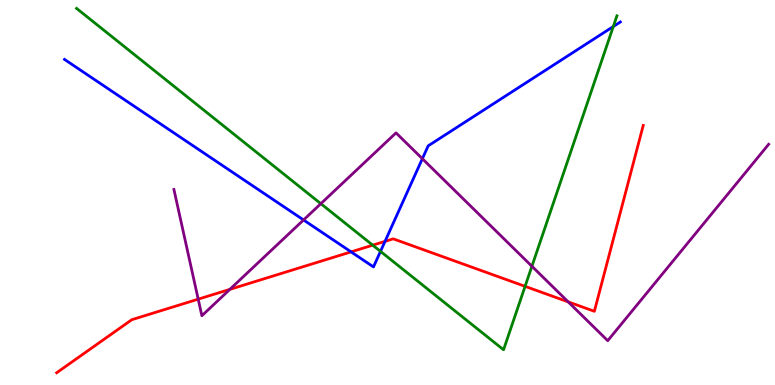[{'lines': ['blue', 'red'], 'intersections': [{'x': 4.53, 'y': 3.46}, {'x': 4.97, 'y': 3.73}]}, {'lines': ['green', 'red'], 'intersections': [{'x': 4.81, 'y': 3.63}, {'x': 6.78, 'y': 2.56}]}, {'lines': ['purple', 'red'], 'intersections': [{'x': 2.56, 'y': 2.23}, {'x': 2.97, 'y': 2.48}, {'x': 7.33, 'y': 2.16}]}, {'lines': ['blue', 'green'], 'intersections': [{'x': 4.91, 'y': 3.47}, {'x': 7.91, 'y': 9.31}]}, {'lines': ['blue', 'purple'], 'intersections': [{'x': 3.92, 'y': 4.29}, {'x': 5.45, 'y': 5.88}]}, {'lines': ['green', 'purple'], 'intersections': [{'x': 4.14, 'y': 4.71}, {'x': 6.86, 'y': 3.08}]}]